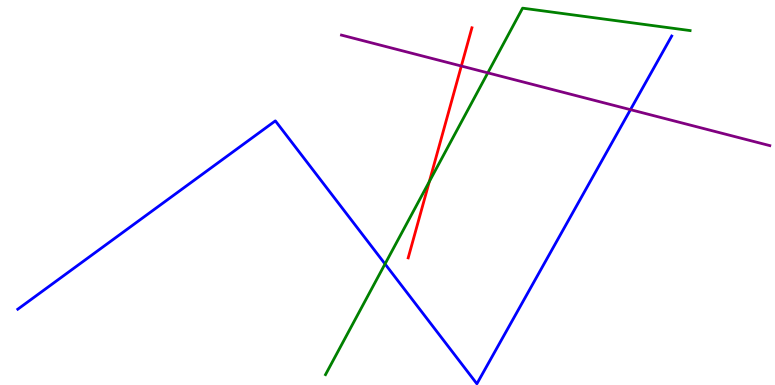[{'lines': ['blue', 'red'], 'intersections': []}, {'lines': ['green', 'red'], 'intersections': [{'x': 5.54, 'y': 5.28}]}, {'lines': ['purple', 'red'], 'intersections': [{'x': 5.95, 'y': 8.29}]}, {'lines': ['blue', 'green'], 'intersections': [{'x': 4.97, 'y': 3.14}]}, {'lines': ['blue', 'purple'], 'intersections': [{'x': 8.13, 'y': 7.15}]}, {'lines': ['green', 'purple'], 'intersections': [{'x': 6.29, 'y': 8.11}]}]